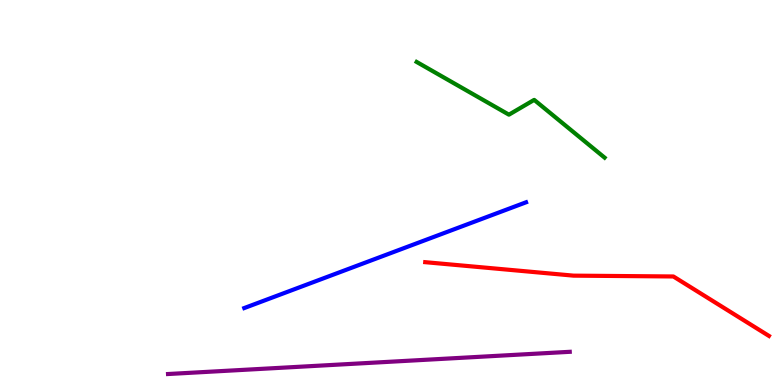[{'lines': ['blue', 'red'], 'intersections': []}, {'lines': ['green', 'red'], 'intersections': []}, {'lines': ['purple', 'red'], 'intersections': []}, {'lines': ['blue', 'green'], 'intersections': []}, {'lines': ['blue', 'purple'], 'intersections': []}, {'lines': ['green', 'purple'], 'intersections': []}]